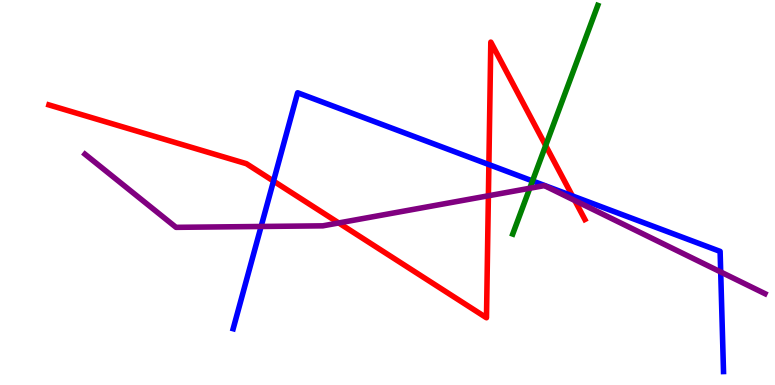[{'lines': ['blue', 'red'], 'intersections': [{'x': 3.53, 'y': 5.3}, {'x': 6.31, 'y': 5.73}, {'x': 7.39, 'y': 4.91}]}, {'lines': ['green', 'red'], 'intersections': [{'x': 7.04, 'y': 6.22}]}, {'lines': ['purple', 'red'], 'intersections': [{'x': 4.37, 'y': 4.21}, {'x': 6.3, 'y': 4.91}, {'x': 7.42, 'y': 4.79}]}, {'lines': ['blue', 'green'], 'intersections': [{'x': 6.87, 'y': 5.3}]}, {'lines': ['blue', 'purple'], 'intersections': [{'x': 3.37, 'y': 4.12}, {'x': 9.3, 'y': 2.94}]}, {'lines': ['green', 'purple'], 'intersections': [{'x': 6.84, 'y': 5.11}]}]